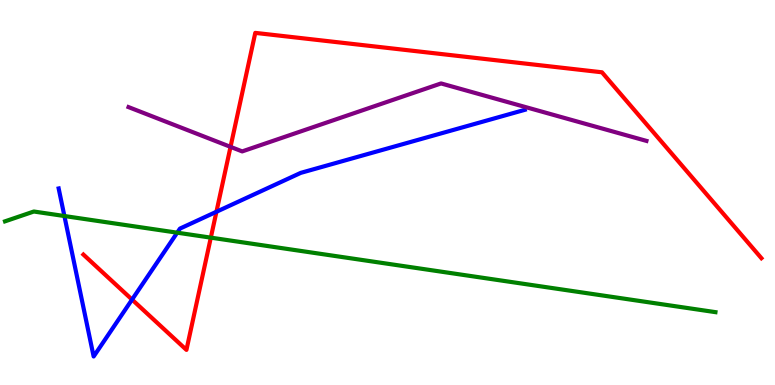[{'lines': ['blue', 'red'], 'intersections': [{'x': 1.7, 'y': 2.22}, {'x': 2.79, 'y': 4.5}]}, {'lines': ['green', 'red'], 'intersections': [{'x': 2.72, 'y': 3.83}]}, {'lines': ['purple', 'red'], 'intersections': [{'x': 2.97, 'y': 6.19}]}, {'lines': ['blue', 'green'], 'intersections': [{'x': 0.831, 'y': 4.39}, {'x': 2.29, 'y': 3.96}]}, {'lines': ['blue', 'purple'], 'intersections': []}, {'lines': ['green', 'purple'], 'intersections': []}]